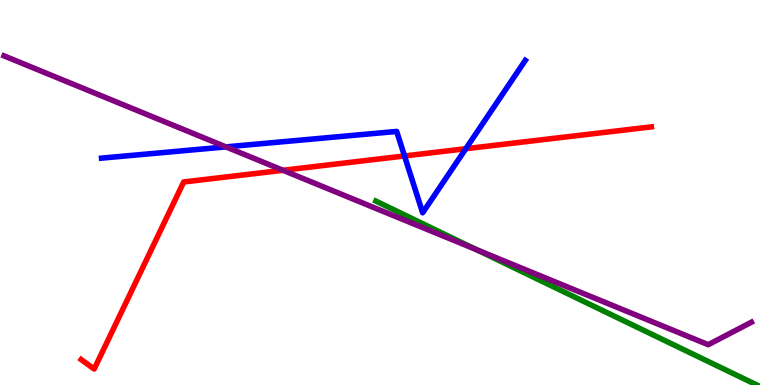[{'lines': ['blue', 'red'], 'intersections': [{'x': 5.22, 'y': 5.95}, {'x': 6.01, 'y': 6.14}]}, {'lines': ['green', 'red'], 'intersections': []}, {'lines': ['purple', 'red'], 'intersections': [{'x': 3.65, 'y': 5.58}]}, {'lines': ['blue', 'green'], 'intersections': []}, {'lines': ['blue', 'purple'], 'intersections': [{'x': 2.92, 'y': 6.18}]}, {'lines': ['green', 'purple'], 'intersections': [{'x': 6.15, 'y': 3.52}]}]